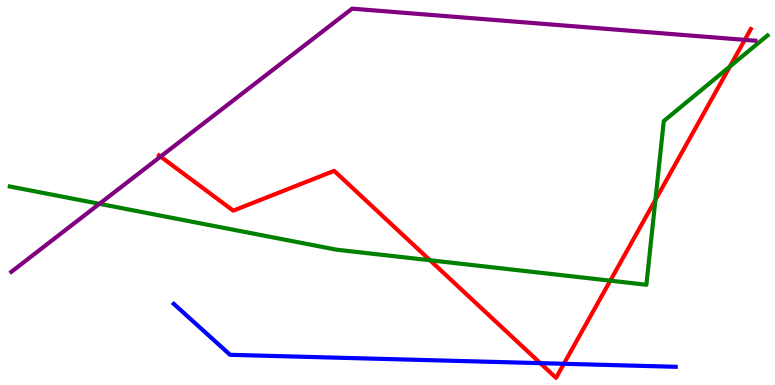[{'lines': ['blue', 'red'], 'intersections': [{'x': 6.97, 'y': 0.567}, {'x': 7.28, 'y': 0.551}]}, {'lines': ['green', 'red'], 'intersections': [{'x': 5.55, 'y': 3.24}, {'x': 7.87, 'y': 2.71}, {'x': 8.46, 'y': 4.81}, {'x': 9.42, 'y': 8.27}]}, {'lines': ['purple', 'red'], 'intersections': [{'x': 2.07, 'y': 5.93}, {'x': 9.61, 'y': 8.96}]}, {'lines': ['blue', 'green'], 'intersections': []}, {'lines': ['blue', 'purple'], 'intersections': []}, {'lines': ['green', 'purple'], 'intersections': [{'x': 1.28, 'y': 4.71}]}]